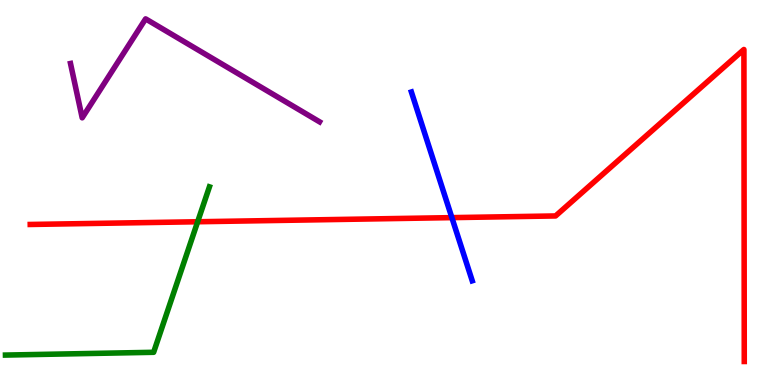[{'lines': ['blue', 'red'], 'intersections': [{'x': 5.83, 'y': 4.35}]}, {'lines': ['green', 'red'], 'intersections': [{'x': 2.55, 'y': 4.24}]}, {'lines': ['purple', 'red'], 'intersections': []}, {'lines': ['blue', 'green'], 'intersections': []}, {'lines': ['blue', 'purple'], 'intersections': []}, {'lines': ['green', 'purple'], 'intersections': []}]